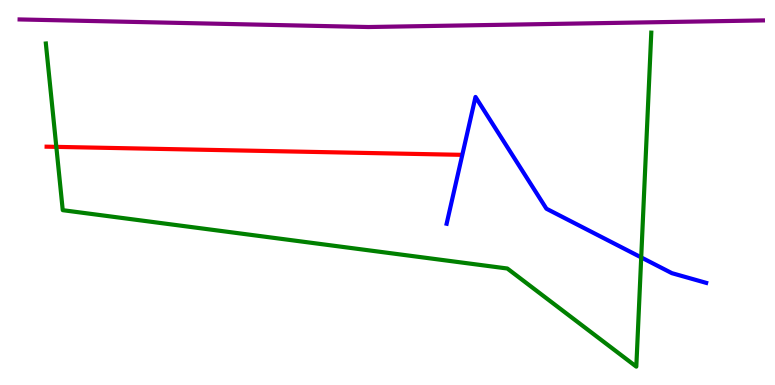[{'lines': ['blue', 'red'], 'intersections': []}, {'lines': ['green', 'red'], 'intersections': [{'x': 0.727, 'y': 6.19}]}, {'lines': ['purple', 'red'], 'intersections': []}, {'lines': ['blue', 'green'], 'intersections': [{'x': 8.27, 'y': 3.31}]}, {'lines': ['blue', 'purple'], 'intersections': []}, {'lines': ['green', 'purple'], 'intersections': []}]